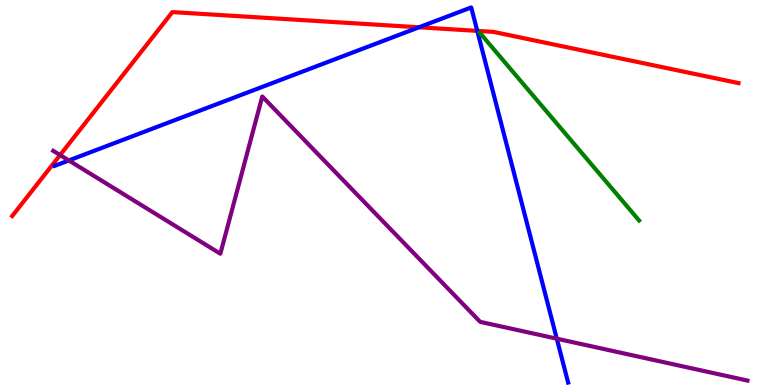[{'lines': ['blue', 'red'], 'intersections': [{'x': 5.41, 'y': 9.29}, {'x': 6.16, 'y': 9.2}]}, {'lines': ['green', 'red'], 'intersections': []}, {'lines': ['purple', 'red'], 'intersections': [{'x': 0.775, 'y': 5.97}]}, {'lines': ['blue', 'green'], 'intersections': []}, {'lines': ['blue', 'purple'], 'intersections': [{'x': 0.888, 'y': 5.83}, {'x': 7.18, 'y': 1.2}]}, {'lines': ['green', 'purple'], 'intersections': []}]